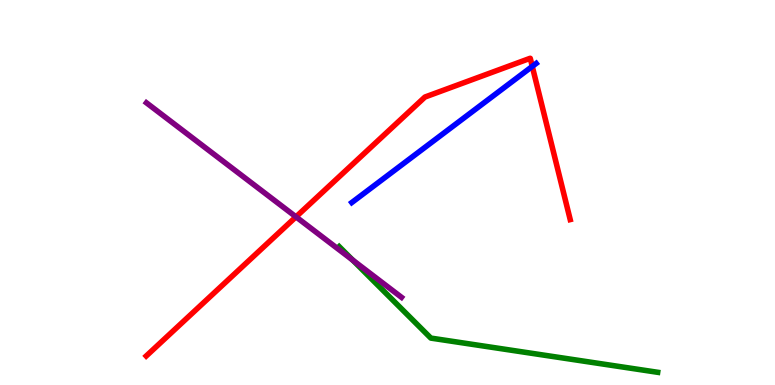[{'lines': ['blue', 'red'], 'intersections': [{'x': 6.87, 'y': 8.28}]}, {'lines': ['green', 'red'], 'intersections': []}, {'lines': ['purple', 'red'], 'intersections': [{'x': 3.82, 'y': 4.37}]}, {'lines': ['blue', 'green'], 'intersections': []}, {'lines': ['blue', 'purple'], 'intersections': []}, {'lines': ['green', 'purple'], 'intersections': [{'x': 4.55, 'y': 3.24}]}]